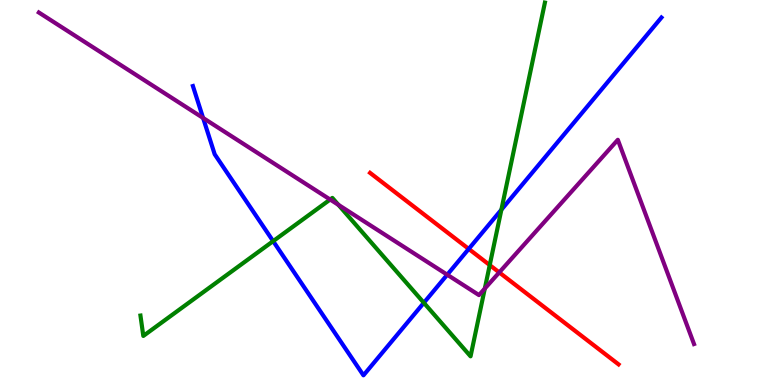[{'lines': ['blue', 'red'], 'intersections': [{'x': 6.05, 'y': 3.53}]}, {'lines': ['green', 'red'], 'intersections': [{'x': 6.32, 'y': 3.11}]}, {'lines': ['purple', 'red'], 'intersections': [{'x': 6.44, 'y': 2.92}]}, {'lines': ['blue', 'green'], 'intersections': [{'x': 3.52, 'y': 3.74}, {'x': 5.47, 'y': 2.14}, {'x': 6.47, 'y': 4.55}]}, {'lines': ['blue', 'purple'], 'intersections': [{'x': 2.62, 'y': 6.94}, {'x': 5.77, 'y': 2.86}]}, {'lines': ['green', 'purple'], 'intersections': [{'x': 4.26, 'y': 4.82}, {'x': 4.37, 'y': 4.68}, {'x': 6.26, 'y': 2.5}]}]